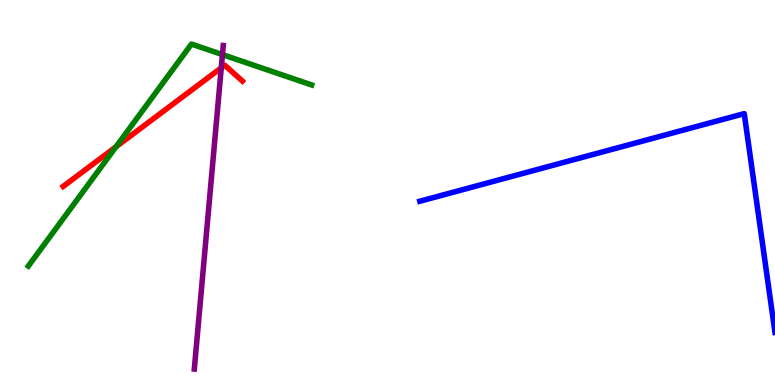[{'lines': ['blue', 'red'], 'intersections': []}, {'lines': ['green', 'red'], 'intersections': [{'x': 1.5, 'y': 6.19}]}, {'lines': ['purple', 'red'], 'intersections': [{'x': 2.86, 'y': 8.24}]}, {'lines': ['blue', 'green'], 'intersections': []}, {'lines': ['blue', 'purple'], 'intersections': []}, {'lines': ['green', 'purple'], 'intersections': [{'x': 2.87, 'y': 8.58}]}]